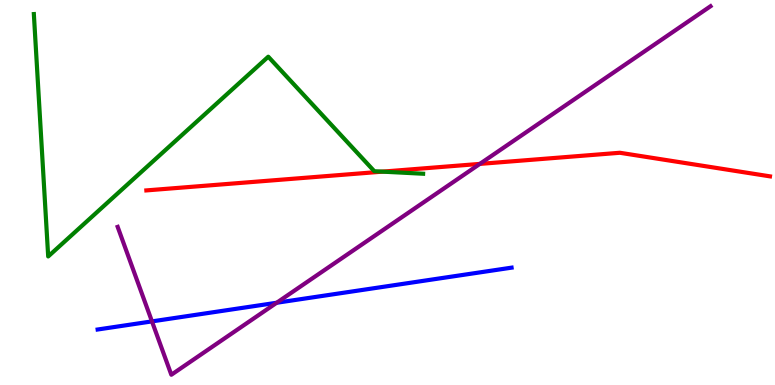[{'lines': ['blue', 'red'], 'intersections': []}, {'lines': ['green', 'red'], 'intersections': [{'x': 4.93, 'y': 5.54}]}, {'lines': ['purple', 'red'], 'intersections': [{'x': 6.19, 'y': 5.74}]}, {'lines': ['blue', 'green'], 'intersections': []}, {'lines': ['blue', 'purple'], 'intersections': [{'x': 1.96, 'y': 1.65}, {'x': 3.57, 'y': 2.14}]}, {'lines': ['green', 'purple'], 'intersections': []}]